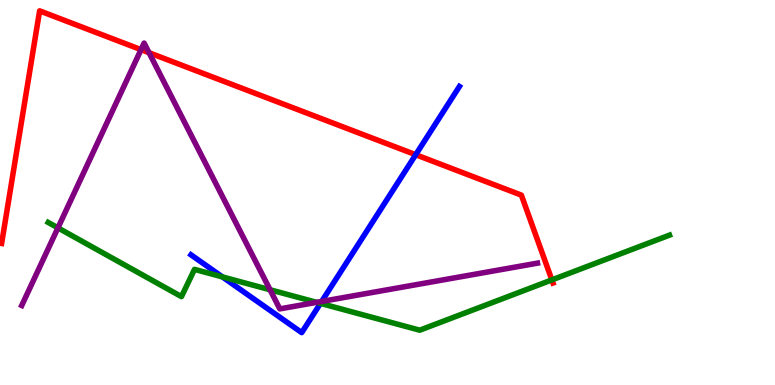[{'lines': ['blue', 'red'], 'intersections': [{'x': 5.36, 'y': 5.98}]}, {'lines': ['green', 'red'], 'intersections': [{'x': 7.12, 'y': 2.73}]}, {'lines': ['purple', 'red'], 'intersections': [{'x': 1.82, 'y': 8.71}, {'x': 1.92, 'y': 8.63}]}, {'lines': ['blue', 'green'], 'intersections': [{'x': 2.87, 'y': 2.81}, {'x': 4.13, 'y': 2.12}]}, {'lines': ['blue', 'purple'], 'intersections': [{'x': 4.15, 'y': 2.17}]}, {'lines': ['green', 'purple'], 'intersections': [{'x': 0.748, 'y': 4.08}, {'x': 3.48, 'y': 2.47}, {'x': 4.09, 'y': 2.15}]}]